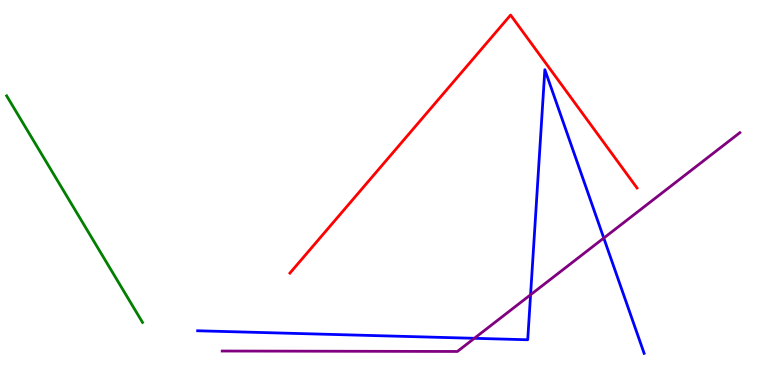[{'lines': ['blue', 'red'], 'intersections': []}, {'lines': ['green', 'red'], 'intersections': []}, {'lines': ['purple', 'red'], 'intersections': []}, {'lines': ['blue', 'green'], 'intersections': []}, {'lines': ['blue', 'purple'], 'intersections': [{'x': 6.12, 'y': 1.21}, {'x': 6.85, 'y': 2.34}, {'x': 7.79, 'y': 3.82}]}, {'lines': ['green', 'purple'], 'intersections': []}]